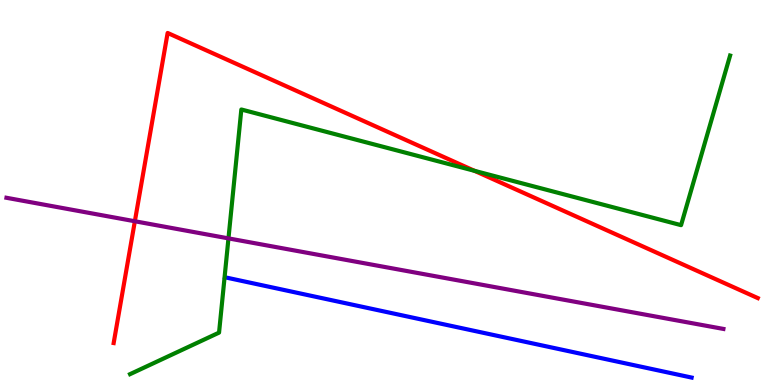[{'lines': ['blue', 'red'], 'intersections': []}, {'lines': ['green', 'red'], 'intersections': [{'x': 6.12, 'y': 5.56}]}, {'lines': ['purple', 'red'], 'intersections': [{'x': 1.74, 'y': 4.25}]}, {'lines': ['blue', 'green'], 'intersections': []}, {'lines': ['blue', 'purple'], 'intersections': []}, {'lines': ['green', 'purple'], 'intersections': [{'x': 2.95, 'y': 3.81}]}]